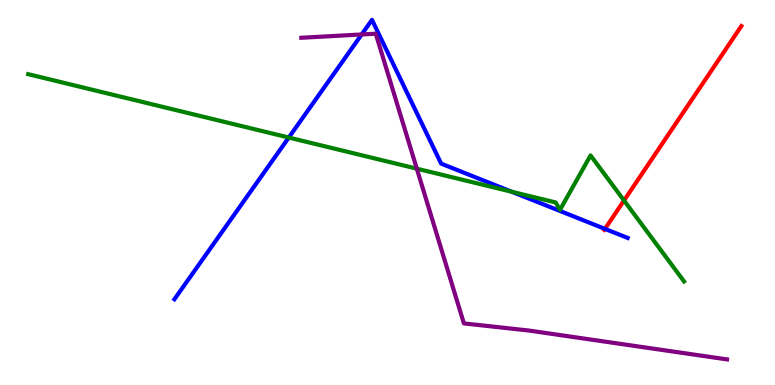[{'lines': ['blue', 'red'], 'intersections': [{'x': 7.81, 'y': 4.06}]}, {'lines': ['green', 'red'], 'intersections': [{'x': 8.05, 'y': 4.79}]}, {'lines': ['purple', 'red'], 'intersections': []}, {'lines': ['blue', 'green'], 'intersections': [{'x': 3.73, 'y': 6.43}, {'x': 6.6, 'y': 5.02}]}, {'lines': ['blue', 'purple'], 'intersections': [{'x': 4.67, 'y': 9.11}]}, {'lines': ['green', 'purple'], 'intersections': [{'x': 5.38, 'y': 5.62}]}]